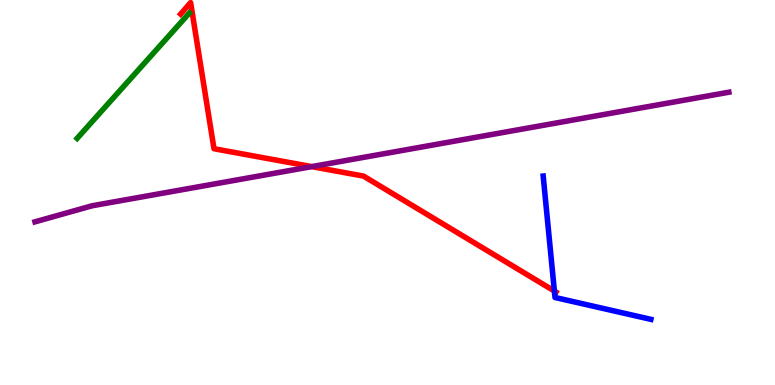[{'lines': ['blue', 'red'], 'intersections': [{'x': 7.15, 'y': 2.44}]}, {'lines': ['green', 'red'], 'intersections': []}, {'lines': ['purple', 'red'], 'intersections': [{'x': 4.02, 'y': 5.67}]}, {'lines': ['blue', 'green'], 'intersections': []}, {'lines': ['blue', 'purple'], 'intersections': []}, {'lines': ['green', 'purple'], 'intersections': []}]